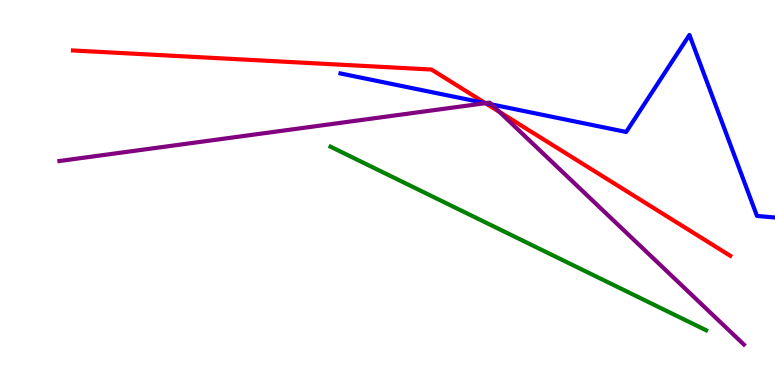[{'lines': ['blue', 'red'], 'intersections': [{'x': 6.26, 'y': 7.32}]}, {'lines': ['green', 'red'], 'intersections': []}, {'lines': ['purple', 'red'], 'intersections': [{'x': 6.26, 'y': 7.32}, {'x': 6.44, 'y': 7.09}]}, {'lines': ['blue', 'green'], 'intersections': []}, {'lines': ['blue', 'purple'], 'intersections': [{'x': 6.26, 'y': 7.32}, {'x': 6.34, 'y': 7.29}]}, {'lines': ['green', 'purple'], 'intersections': []}]